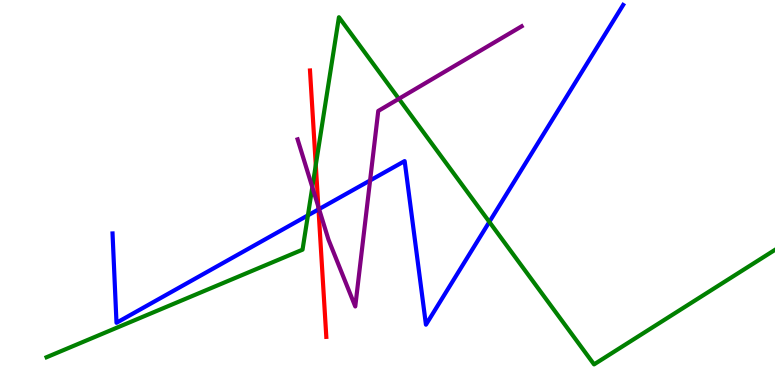[{'lines': ['blue', 'red'], 'intersections': [{'x': 4.11, 'y': 4.56}]}, {'lines': ['green', 'red'], 'intersections': [{'x': 4.07, 'y': 5.71}]}, {'lines': ['purple', 'red'], 'intersections': [{'x': 4.11, 'y': 4.63}]}, {'lines': ['blue', 'green'], 'intersections': [{'x': 3.97, 'y': 4.41}, {'x': 6.31, 'y': 4.24}]}, {'lines': ['blue', 'purple'], 'intersections': [{'x': 4.12, 'y': 4.57}, {'x': 4.78, 'y': 5.31}]}, {'lines': ['green', 'purple'], 'intersections': [{'x': 4.03, 'y': 5.14}, {'x': 5.15, 'y': 7.43}]}]